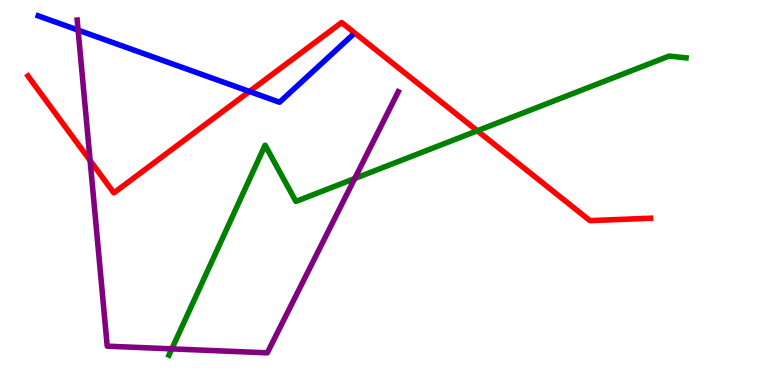[{'lines': ['blue', 'red'], 'intersections': [{'x': 3.22, 'y': 7.62}]}, {'lines': ['green', 'red'], 'intersections': [{'x': 6.16, 'y': 6.6}]}, {'lines': ['purple', 'red'], 'intersections': [{'x': 1.16, 'y': 5.83}]}, {'lines': ['blue', 'green'], 'intersections': []}, {'lines': ['blue', 'purple'], 'intersections': [{'x': 1.01, 'y': 9.22}]}, {'lines': ['green', 'purple'], 'intersections': [{'x': 2.22, 'y': 0.939}, {'x': 4.58, 'y': 5.36}]}]